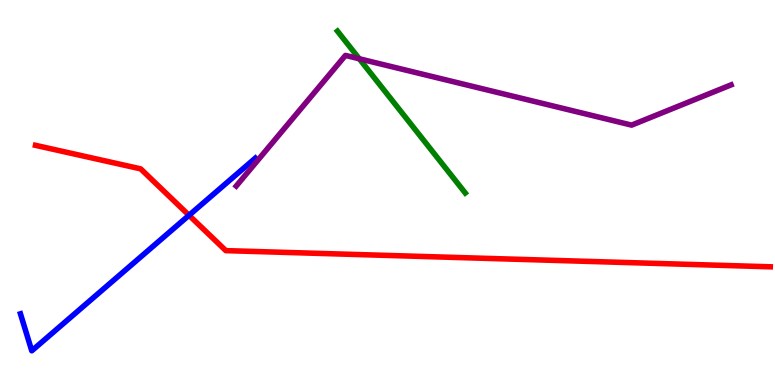[{'lines': ['blue', 'red'], 'intersections': [{'x': 2.44, 'y': 4.41}]}, {'lines': ['green', 'red'], 'intersections': []}, {'lines': ['purple', 'red'], 'intersections': []}, {'lines': ['blue', 'green'], 'intersections': []}, {'lines': ['blue', 'purple'], 'intersections': []}, {'lines': ['green', 'purple'], 'intersections': [{'x': 4.64, 'y': 8.47}]}]